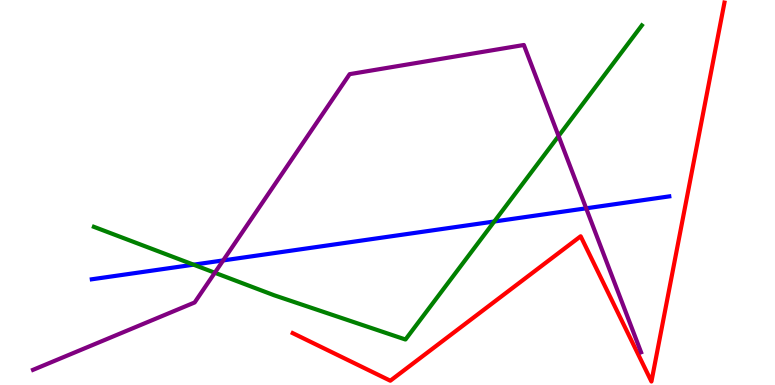[{'lines': ['blue', 'red'], 'intersections': []}, {'lines': ['green', 'red'], 'intersections': []}, {'lines': ['purple', 'red'], 'intersections': []}, {'lines': ['blue', 'green'], 'intersections': [{'x': 2.5, 'y': 3.13}, {'x': 6.38, 'y': 4.25}]}, {'lines': ['blue', 'purple'], 'intersections': [{'x': 2.88, 'y': 3.24}, {'x': 7.56, 'y': 4.59}]}, {'lines': ['green', 'purple'], 'intersections': [{'x': 2.77, 'y': 2.92}, {'x': 7.21, 'y': 6.47}]}]